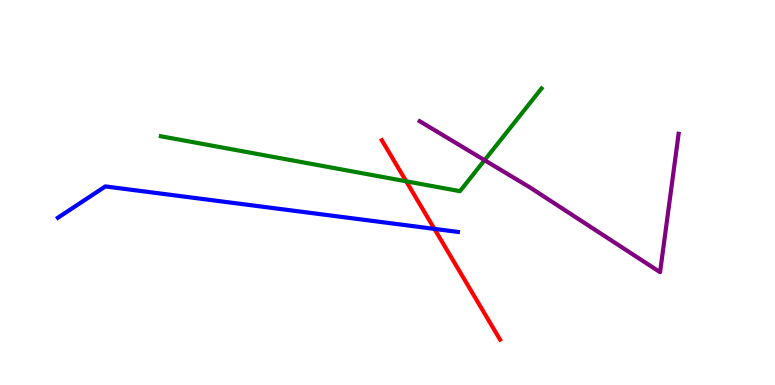[{'lines': ['blue', 'red'], 'intersections': [{'x': 5.61, 'y': 4.05}]}, {'lines': ['green', 'red'], 'intersections': [{'x': 5.24, 'y': 5.29}]}, {'lines': ['purple', 'red'], 'intersections': []}, {'lines': ['blue', 'green'], 'intersections': []}, {'lines': ['blue', 'purple'], 'intersections': []}, {'lines': ['green', 'purple'], 'intersections': [{'x': 6.25, 'y': 5.84}]}]